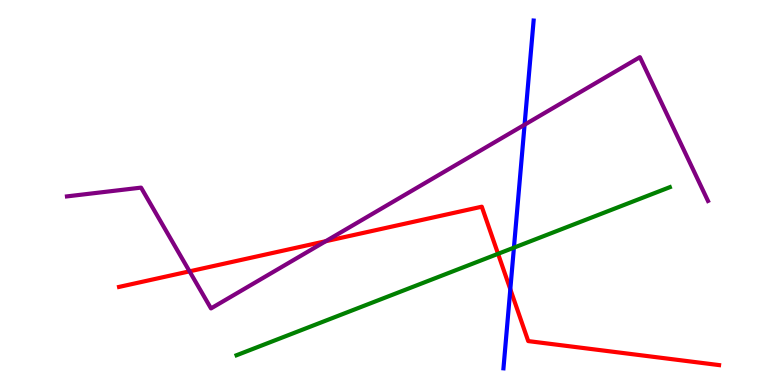[{'lines': ['blue', 'red'], 'intersections': [{'x': 6.58, 'y': 2.49}]}, {'lines': ['green', 'red'], 'intersections': [{'x': 6.43, 'y': 3.41}]}, {'lines': ['purple', 'red'], 'intersections': [{'x': 2.45, 'y': 2.95}, {'x': 4.2, 'y': 3.73}]}, {'lines': ['blue', 'green'], 'intersections': [{'x': 6.63, 'y': 3.57}]}, {'lines': ['blue', 'purple'], 'intersections': [{'x': 6.77, 'y': 6.76}]}, {'lines': ['green', 'purple'], 'intersections': []}]